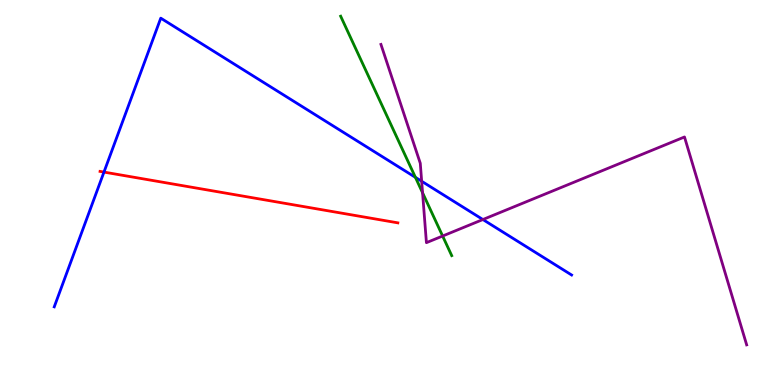[{'lines': ['blue', 'red'], 'intersections': [{'x': 1.34, 'y': 5.53}]}, {'lines': ['green', 'red'], 'intersections': []}, {'lines': ['purple', 'red'], 'intersections': []}, {'lines': ['blue', 'green'], 'intersections': [{'x': 5.36, 'y': 5.39}]}, {'lines': ['blue', 'purple'], 'intersections': [{'x': 5.44, 'y': 5.29}, {'x': 6.23, 'y': 4.3}]}, {'lines': ['green', 'purple'], 'intersections': [{'x': 5.45, 'y': 4.99}, {'x': 5.71, 'y': 3.87}]}]